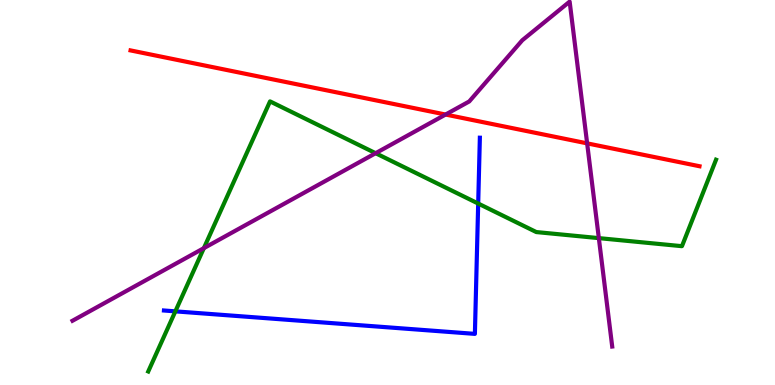[{'lines': ['blue', 'red'], 'intersections': []}, {'lines': ['green', 'red'], 'intersections': []}, {'lines': ['purple', 'red'], 'intersections': [{'x': 5.75, 'y': 7.02}, {'x': 7.58, 'y': 6.28}]}, {'lines': ['blue', 'green'], 'intersections': [{'x': 2.26, 'y': 1.91}, {'x': 6.17, 'y': 4.71}]}, {'lines': ['blue', 'purple'], 'intersections': []}, {'lines': ['green', 'purple'], 'intersections': [{'x': 2.63, 'y': 3.55}, {'x': 4.85, 'y': 6.02}, {'x': 7.73, 'y': 3.81}]}]